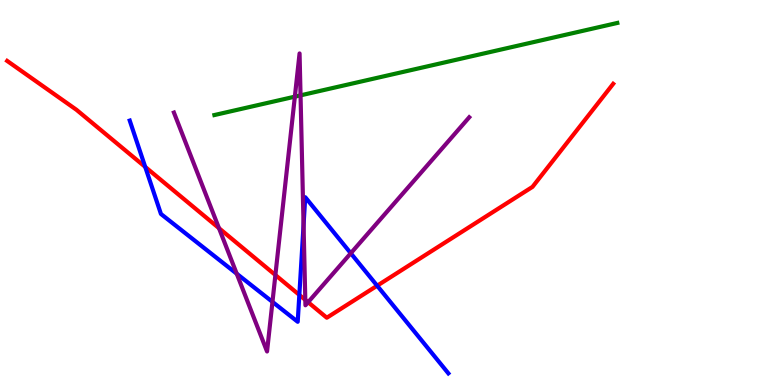[{'lines': ['blue', 'red'], 'intersections': [{'x': 1.87, 'y': 5.66}, {'x': 3.86, 'y': 2.34}, {'x': 4.87, 'y': 2.58}]}, {'lines': ['green', 'red'], 'intersections': []}, {'lines': ['purple', 'red'], 'intersections': [{'x': 2.83, 'y': 4.07}, {'x': 3.55, 'y': 2.86}, {'x': 3.94, 'y': 2.21}, {'x': 3.98, 'y': 2.15}]}, {'lines': ['blue', 'green'], 'intersections': []}, {'lines': ['blue', 'purple'], 'intersections': [{'x': 3.05, 'y': 2.89}, {'x': 3.52, 'y': 2.16}, {'x': 3.92, 'y': 4.15}, {'x': 4.53, 'y': 3.42}]}, {'lines': ['green', 'purple'], 'intersections': [{'x': 3.8, 'y': 7.49}, {'x': 3.88, 'y': 7.52}]}]